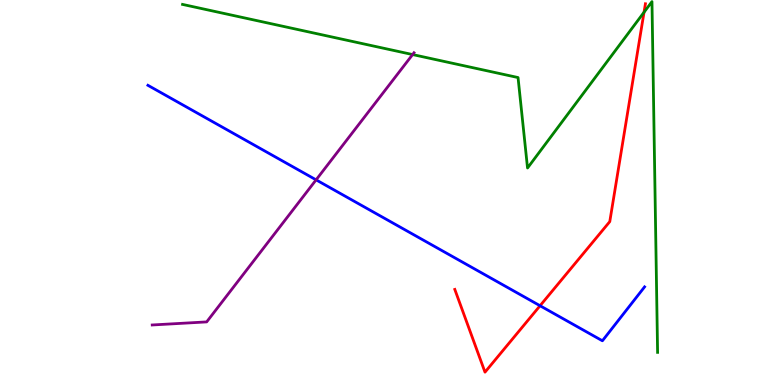[{'lines': ['blue', 'red'], 'intersections': [{'x': 6.97, 'y': 2.06}]}, {'lines': ['green', 'red'], 'intersections': [{'x': 8.31, 'y': 9.68}]}, {'lines': ['purple', 'red'], 'intersections': []}, {'lines': ['blue', 'green'], 'intersections': []}, {'lines': ['blue', 'purple'], 'intersections': [{'x': 4.08, 'y': 5.33}]}, {'lines': ['green', 'purple'], 'intersections': [{'x': 5.32, 'y': 8.58}]}]